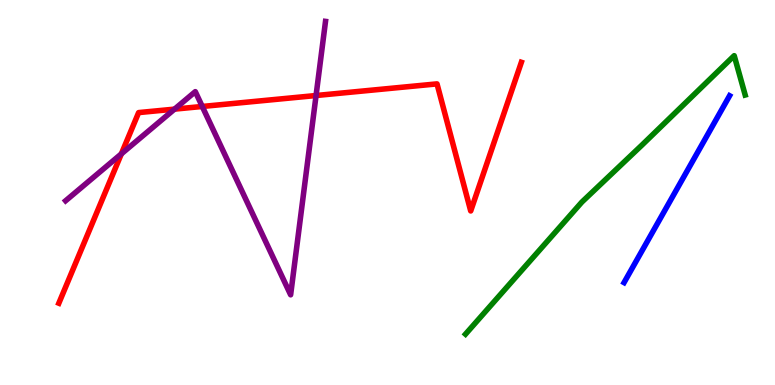[{'lines': ['blue', 'red'], 'intersections': []}, {'lines': ['green', 'red'], 'intersections': []}, {'lines': ['purple', 'red'], 'intersections': [{'x': 1.57, 'y': 6.0}, {'x': 2.25, 'y': 7.17}, {'x': 2.61, 'y': 7.23}, {'x': 4.08, 'y': 7.52}]}, {'lines': ['blue', 'green'], 'intersections': []}, {'lines': ['blue', 'purple'], 'intersections': []}, {'lines': ['green', 'purple'], 'intersections': []}]